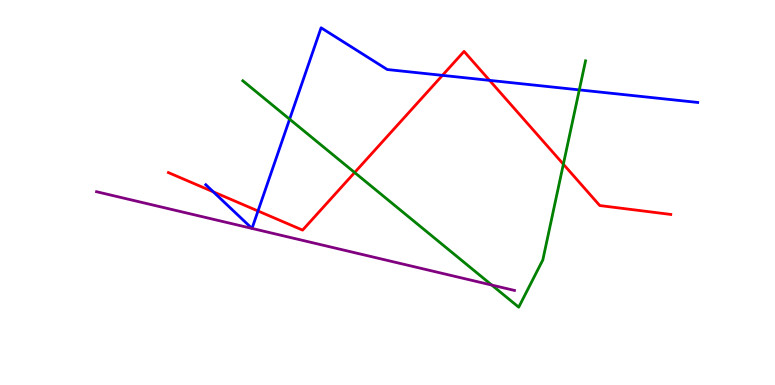[{'lines': ['blue', 'red'], 'intersections': [{'x': 2.75, 'y': 5.02}, {'x': 3.33, 'y': 4.52}, {'x': 5.71, 'y': 8.04}, {'x': 6.32, 'y': 7.91}]}, {'lines': ['green', 'red'], 'intersections': [{'x': 4.58, 'y': 5.52}, {'x': 7.27, 'y': 5.73}]}, {'lines': ['purple', 'red'], 'intersections': []}, {'lines': ['blue', 'green'], 'intersections': [{'x': 3.74, 'y': 6.9}, {'x': 7.47, 'y': 7.67}]}, {'lines': ['blue', 'purple'], 'intersections': []}, {'lines': ['green', 'purple'], 'intersections': [{'x': 6.35, 'y': 2.6}]}]